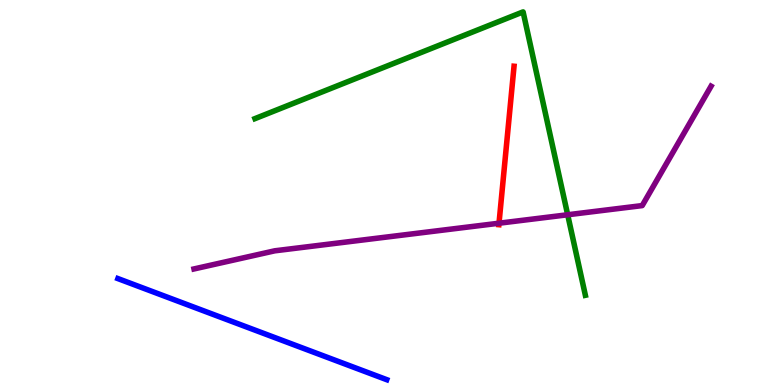[{'lines': ['blue', 'red'], 'intersections': []}, {'lines': ['green', 'red'], 'intersections': []}, {'lines': ['purple', 'red'], 'intersections': [{'x': 6.44, 'y': 4.2}]}, {'lines': ['blue', 'green'], 'intersections': []}, {'lines': ['blue', 'purple'], 'intersections': []}, {'lines': ['green', 'purple'], 'intersections': [{'x': 7.32, 'y': 4.42}]}]